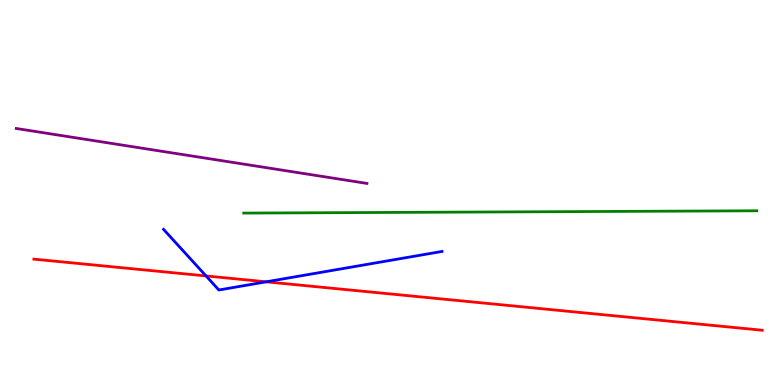[{'lines': ['blue', 'red'], 'intersections': [{'x': 2.66, 'y': 2.83}, {'x': 3.43, 'y': 2.68}]}, {'lines': ['green', 'red'], 'intersections': []}, {'lines': ['purple', 'red'], 'intersections': []}, {'lines': ['blue', 'green'], 'intersections': []}, {'lines': ['blue', 'purple'], 'intersections': []}, {'lines': ['green', 'purple'], 'intersections': []}]